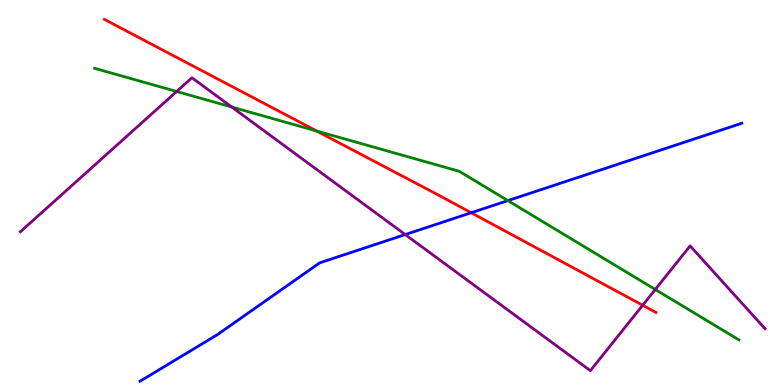[{'lines': ['blue', 'red'], 'intersections': [{'x': 6.08, 'y': 4.47}]}, {'lines': ['green', 'red'], 'intersections': [{'x': 4.09, 'y': 6.6}]}, {'lines': ['purple', 'red'], 'intersections': [{'x': 8.29, 'y': 2.07}]}, {'lines': ['blue', 'green'], 'intersections': [{'x': 6.55, 'y': 4.79}]}, {'lines': ['blue', 'purple'], 'intersections': [{'x': 5.23, 'y': 3.91}]}, {'lines': ['green', 'purple'], 'intersections': [{'x': 2.28, 'y': 7.62}, {'x': 2.99, 'y': 7.22}, {'x': 8.46, 'y': 2.48}]}]